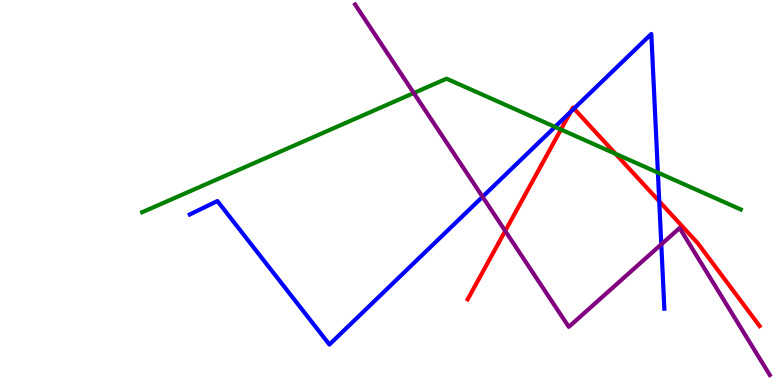[{'lines': ['blue', 'red'], 'intersections': [{'x': 7.36, 'y': 7.1}, {'x': 7.41, 'y': 7.18}, {'x': 8.51, 'y': 4.77}]}, {'lines': ['green', 'red'], 'intersections': [{'x': 7.24, 'y': 6.64}, {'x': 7.94, 'y': 6.01}]}, {'lines': ['purple', 'red'], 'intersections': [{'x': 6.52, 'y': 4.0}]}, {'lines': ['blue', 'green'], 'intersections': [{'x': 7.16, 'y': 6.7}, {'x': 8.49, 'y': 5.52}]}, {'lines': ['blue', 'purple'], 'intersections': [{'x': 6.23, 'y': 4.89}, {'x': 8.53, 'y': 3.65}]}, {'lines': ['green', 'purple'], 'intersections': [{'x': 5.34, 'y': 7.58}]}]